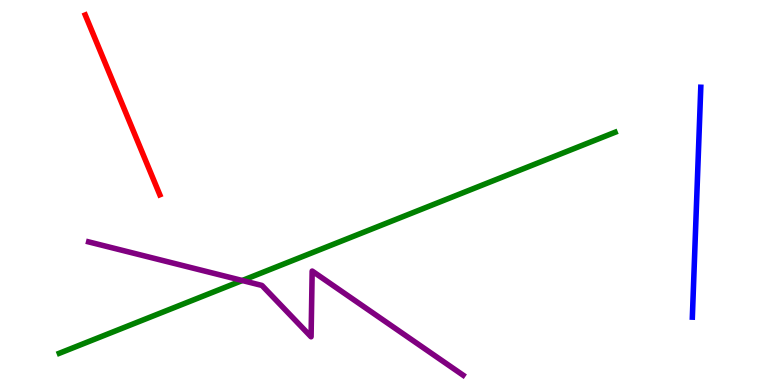[{'lines': ['blue', 'red'], 'intersections': []}, {'lines': ['green', 'red'], 'intersections': []}, {'lines': ['purple', 'red'], 'intersections': []}, {'lines': ['blue', 'green'], 'intersections': []}, {'lines': ['blue', 'purple'], 'intersections': []}, {'lines': ['green', 'purple'], 'intersections': [{'x': 3.13, 'y': 2.71}]}]